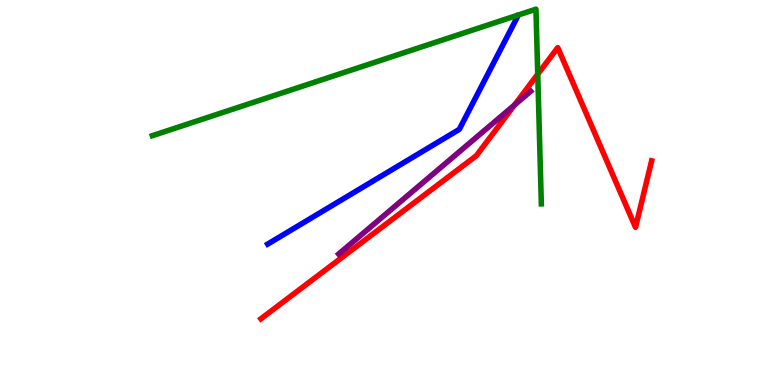[{'lines': ['blue', 'red'], 'intersections': []}, {'lines': ['green', 'red'], 'intersections': [{'x': 6.94, 'y': 8.07}]}, {'lines': ['purple', 'red'], 'intersections': [{'x': 6.64, 'y': 7.28}]}, {'lines': ['blue', 'green'], 'intersections': []}, {'lines': ['blue', 'purple'], 'intersections': []}, {'lines': ['green', 'purple'], 'intersections': []}]